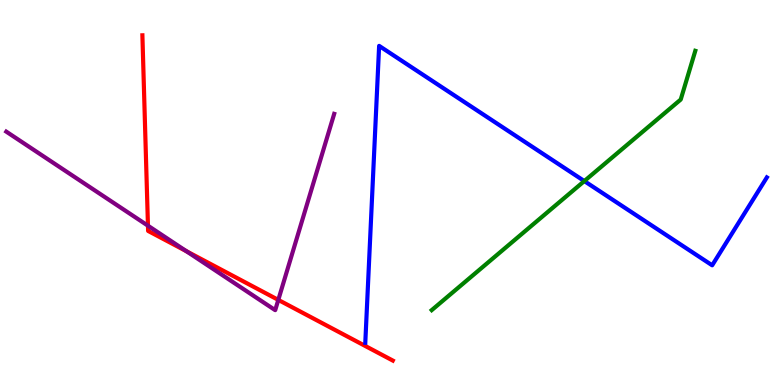[{'lines': ['blue', 'red'], 'intersections': []}, {'lines': ['green', 'red'], 'intersections': []}, {'lines': ['purple', 'red'], 'intersections': [{'x': 1.91, 'y': 4.14}, {'x': 2.4, 'y': 3.48}, {'x': 3.59, 'y': 2.21}]}, {'lines': ['blue', 'green'], 'intersections': [{'x': 7.54, 'y': 5.3}]}, {'lines': ['blue', 'purple'], 'intersections': []}, {'lines': ['green', 'purple'], 'intersections': []}]